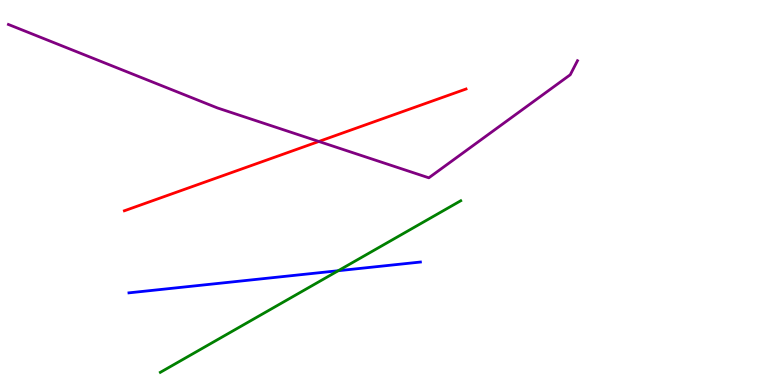[{'lines': ['blue', 'red'], 'intersections': []}, {'lines': ['green', 'red'], 'intersections': []}, {'lines': ['purple', 'red'], 'intersections': [{'x': 4.11, 'y': 6.33}]}, {'lines': ['blue', 'green'], 'intersections': [{'x': 4.36, 'y': 2.97}]}, {'lines': ['blue', 'purple'], 'intersections': []}, {'lines': ['green', 'purple'], 'intersections': []}]